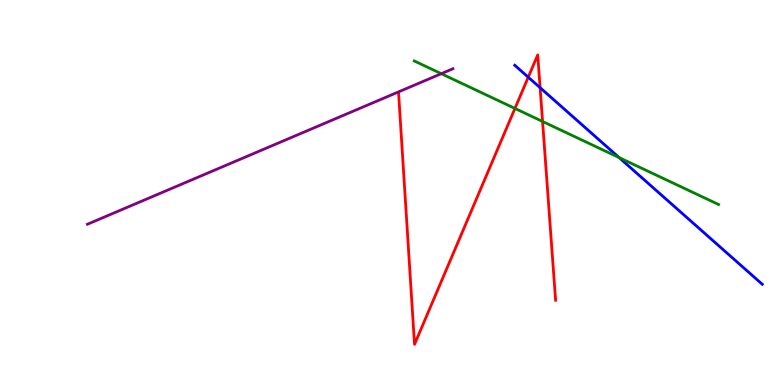[{'lines': ['blue', 'red'], 'intersections': [{'x': 6.82, 'y': 7.99}, {'x': 6.97, 'y': 7.72}]}, {'lines': ['green', 'red'], 'intersections': [{'x': 6.64, 'y': 7.18}, {'x': 7.0, 'y': 6.84}]}, {'lines': ['purple', 'red'], 'intersections': []}, {'lines': ['blue', 'green'], 'intersections': [{'x': 7.99, 'y': 5.91}]}, {'lines': ['blue', 'purple'], 'intersections': []}, {'lines': ['green', 'purple'], 'intersections': [{'x': 5.69, 'y': 8.09}]}]